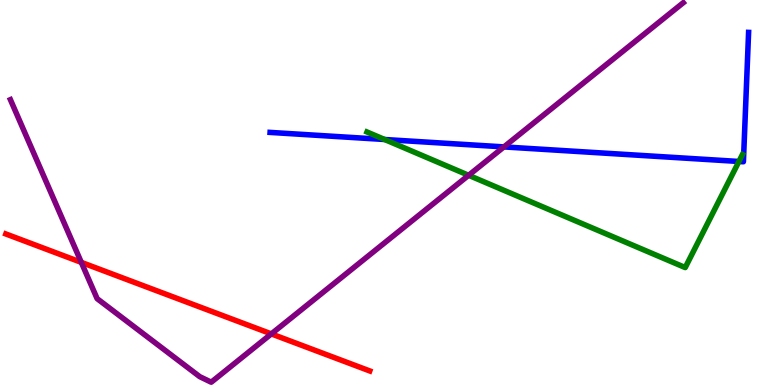[{'lines': ['blue', 'red'], 'intersections': []}, {'lines': ['green', 'red'], 'intersections': []}, {'lines': ['purple', 'red'], 'intersections': [{'x': 1.05, 'y': 3.19}, {'x': 3.5, 'y': 1.33}]}, {'lines': ['blue', 'green'], 'intersections': [{'x': 4.96, 'y': 6.38}, {'x': 9.53, 'y': 5.81}]}, {'lines': ['blue', 'purple'], 'intersections': [{'x': 6.5, 'y': 6.18}]}, {'lines': ['green', 'purple'], 'intersections': [{'x': 6.05, 'y': 5.45}]}]